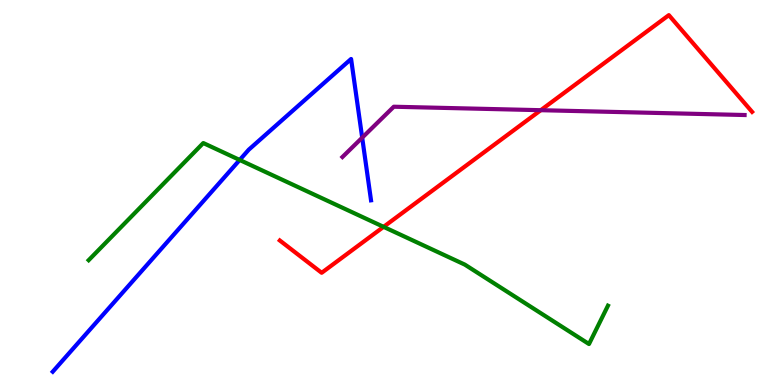[{'lines': ['blue', 'red'], 'intersections': []}, {'lines': ['green', 'red'], 'intersections': [{'x': 4.95, 'y': 4.11}]}, {'lines': ['purple', 'red'], 'intersections': [{'x': 6.98, 'y': 7.14}]}, {'lines': ['blue', 'green'], 'intersections': [{'x': 3.09, 'y': 5.85}]}, {'lines': ['blue', 'purple'], 'intersections': [{'x': 4.67, 'y': 6.42}]}, {'lines': ['green', 'purple'], 'intersections': []}]